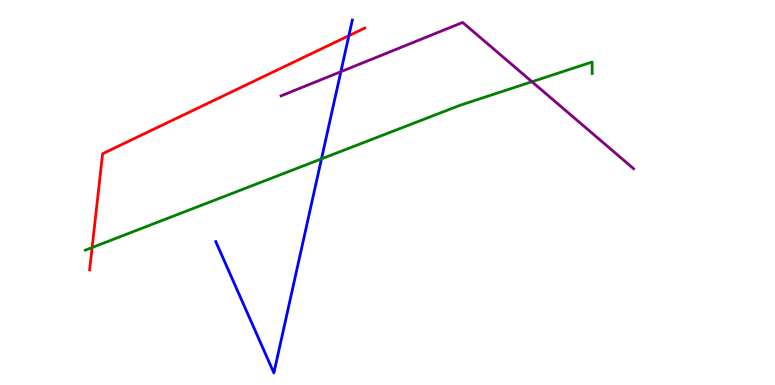[{'lines': ['blue', 'red'], 'intersections': [{'x': 4.5, 'y': 9.07}]}, {'lines': ['green', 'red'], 'intersections': [{'x': 1.19, 'y': 3.57}]}, {'lines': ['purple', 'red'], 'intersections': []}, {'lines': ['blue', 'green'], 'intersections': [{'x': 4.15, 'y': 5.87}]}, {'lines': ['blue', 'purple'], 'intersections': [{'x': 4.4, 'y': 8.14}]}, {'lines': ['green', 'purple'], 'intersections': [{'x': 6.86, 'y': 7.88}]}]